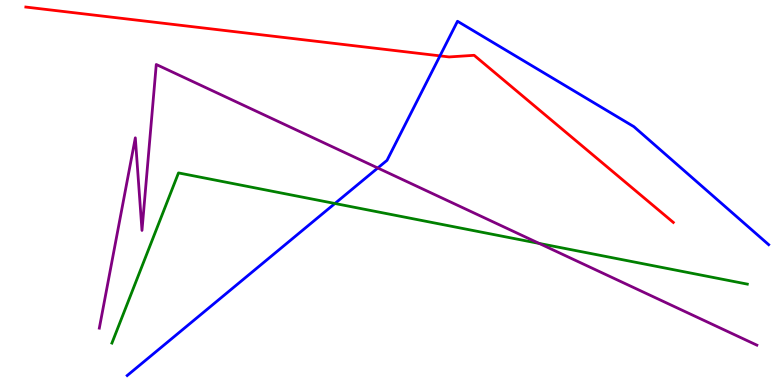[{'lines': ['blue', 'red'], 'intersections': [{'x': 5.68, 'y': 8.55}]}, {'lines': ['green', 'red'], 'intersections': []}, {'lines': ['purple', 'red'], 'intersections': []}, {'lines': ['blue', 'green'], 'intersections': [{'x': 4.32, 'y': 4.71}]}, {'lines': ['blue', 'purple'], 'intersections': [{'x': 4.87, 'y': 5.64}]}, {'lines': ['green', 'purple'], 'intersections': [{'x': 6.96, 'y': 3.68}]}]